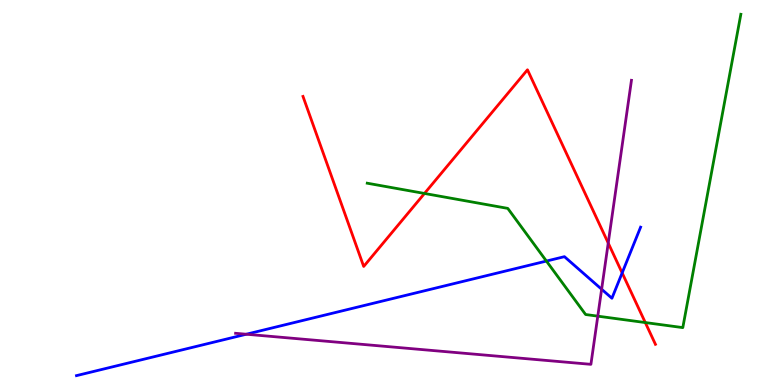[{'lines': ['blue', 'red'], 'intersections': [{'x': 8.03, 'y': 2.91}]}, {'lines': ['green', 'red'], 'intersections': [{'x': 5.48, 'y': 4.98}, {'x': 8.33, 'y': 1.62}]}, {'lines': ['purple', 'red'], 'intersections': [{'x': 7.85, 'y': 3.69}]}, {'lines': ['blue', 'green'], 'intersections': [{'x': 7.05, 'y': 3.22}]}, {'lines': ['blue', 'purple'], 'intersections': [{'x': 3.18, 'y': 1.32}, {'x': 7.76, 'y': 2.49}]}, {'lines': ['green', 'purple'], 'intersections': [{'x': 7.71, 'y': 1.79}]}]